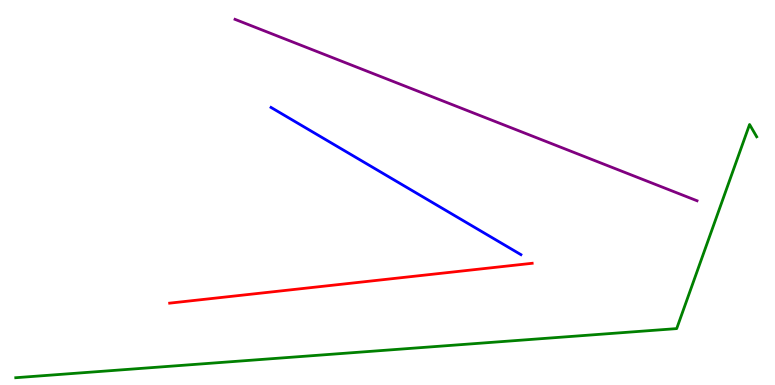[{'lines': ['blue', 'red'], 'intersections': []}, {'lines': ['green', 'red'], 'intersections': []}, {'lines': ['purple', 'red'], 'intersections': []}, {'lines': ['blue', 'green'], 'intersections': []}, {'lines': ['blue', 'purple'], 'intersections': []}, {'lines': ['green', 'purple'], 'intersections': []}]